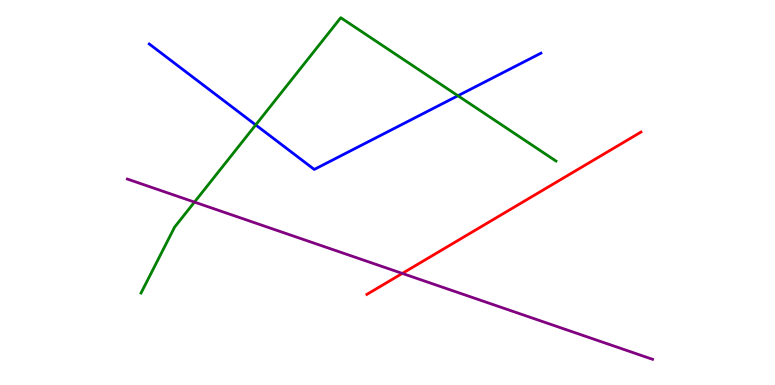[{'lines': ['blue', 'red'], 'intersections': []}, {'lines': ['green', 'red'], 'intersections': []}, {'lines': ['purple', 'red'], 'intersections': [{'x': 5.19, 'y': 2.9}]}, {'lines': ['blue', 'green'], 'intersections': [{'x': 3.3, 'y': 6.76}, {'x': 5.91, 'y': 7.51}]}, {'lines': ['blue', 'purple'], 'intersections': []}, {'lines': ['green', 'purple'], 'intersections': [{'x': 2.51, 'y': 4.75}]}]